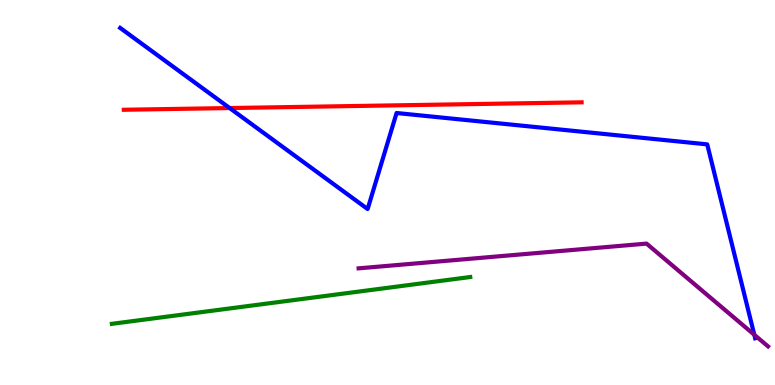[{'lines': ['blue', 'red'], 'intersections': [{'x': 2.96, 'y': 7.19}]}, {'lines': ['green', 'red'], 'intersections': []}, {'lines': ['purple', 'red'], 'intersections': []}, {'lines': ['blue', 'green'], 'intersections': []}, {'lines': ['blue', 'purple'], 'intersections': [{'x': 9.73, 'y': 1.3}]}, {'lines': ['green', 'purple'], 'intersections': []}]